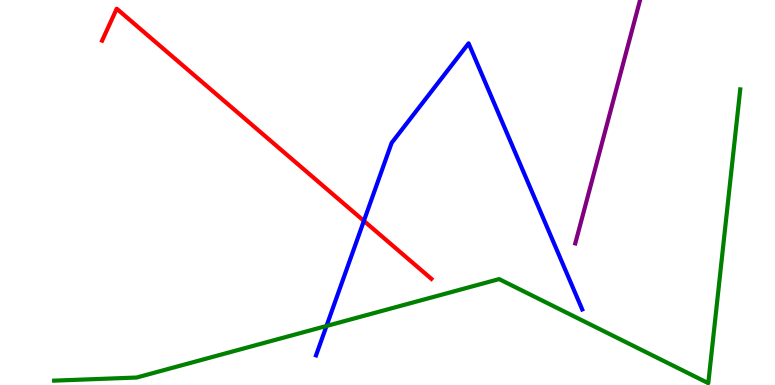[{'lines': ['blue', 'red'], 'intersections': [{'x': 4.7, 'y': 4.26}]}, {'lines': ['green', 'red'], 'intersections': []}, {'lines': ['purple', 'red'], 'intersections': []}, {'lines': ['blue', 'green'], 'intersections': [{'x': 4.21, 'y': 1.53}]}, {'lines': ['blue', 'purple'], 'intersections': []}, {'lines': ['green', 'purple'], 'intersections': []}]